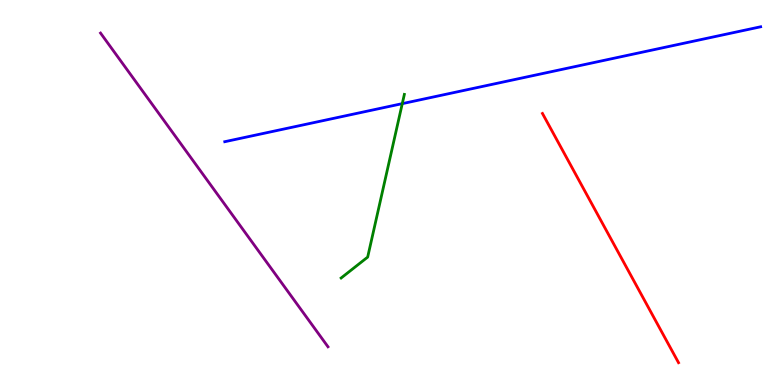[{'lines': ['blue', 'red'], 'intersections': []}, {'lines': ['green', 'red'], 'intersections': []}, {'lines': ['purple', 'red'], 'intersections': []}, {'lines': ['blue', 'green'], 'intersections': [{'x': 5.19, 'y': 7.31}]}, {'lines': ['blue', 'purple'], 'intersections': []}, {'lines': ['green', 'purple'], 'intersections': []}]